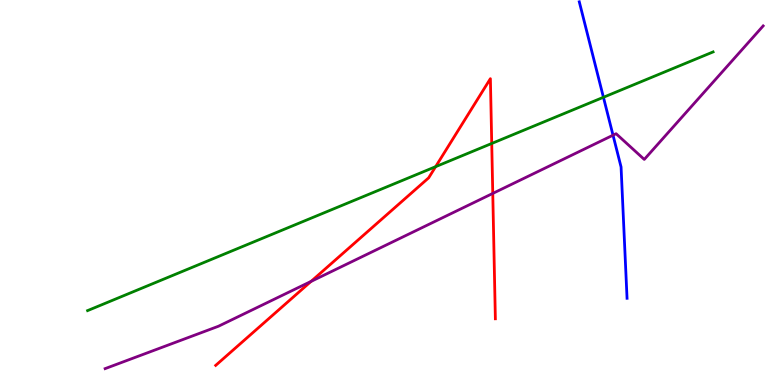[{'lines': ['blue', 'red'], 'intersections': []}, {'lines': ['green', 'red'], 'intersections': [{'x': 5.62, 'y': 5.67}, {'x': 6.34, 'y': 6.27}]}, {'lines': ['purple', 'red'], 'intersections': [{'x': 4.01, 'y': 2.69}, {'x': 6.36, 'y': 4.98}]}, {'lines': ['blue', 'green'], 'intersections': [{'x': 7.79, 'y': 7.47}]}, {'lines': ['blue', 'purple'], 'intersections': [{'x': 7.91, 'y': 6.49}]}, {'lines': ['green', 'purple'], 'intersections': []}]